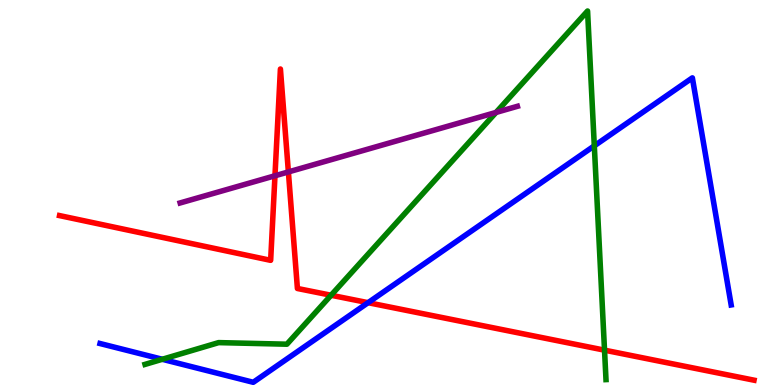[{'lines': ['blue', 'red'], 'intersections': [{'x': 4.75, 'y': 2.14}]}, {'lines': ['green', 'red'], 'intersections': [{'x': 4.27, 'y': 2.33}, {'x': 7.8, 'y': 0.905}]}, {'lines': ['purple', 'red'], 'intersections': [{'x': 3.55, 'y': 5.43}, {'x': 3.72, 'y': 5.53}]}, {'lines': ['blue', 'green'], 'intersections': [{'x': 2.09, 'y': 0.668}, {'x': 7.67, 'y': 6.21}]}, {'lines': ['blue', 'purple'], 'intersections': []}, {'lines': ['green', 'purple'], 'intersections': [{'x': 6.4, 'y': 7.08}]}]